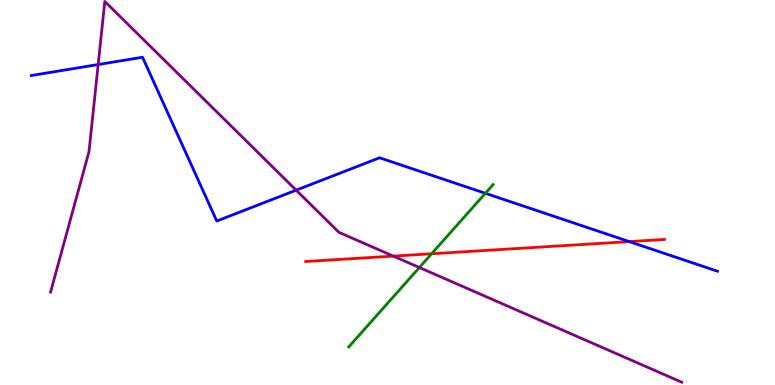[{'lines': ['blue', 'red'], 'intersections': [{'x': 8.12, 'y': 3.72}]}, {'lines': ['green', 'red'], 'intersections': [{'x': 5.57, 'y': 3.41}]}, {'lines': ['purple', 'red'], 'intersections': [{'x': 5.07, 'y': 3.35}]}, {'lines': ['blue', 'green'], 'intersections': [{'x': 6.26, 'y': 4.98}]}, {'lines': ['blue', 'purple'], 'intersections': [{'x': 1.27, 'y': 8.32}, {'x': 3.82, 'y': 5.06}]}, {'lines': ['green', 'purple'], 'intersections': [{'x': 5.41, 'y': 3.05}]}]